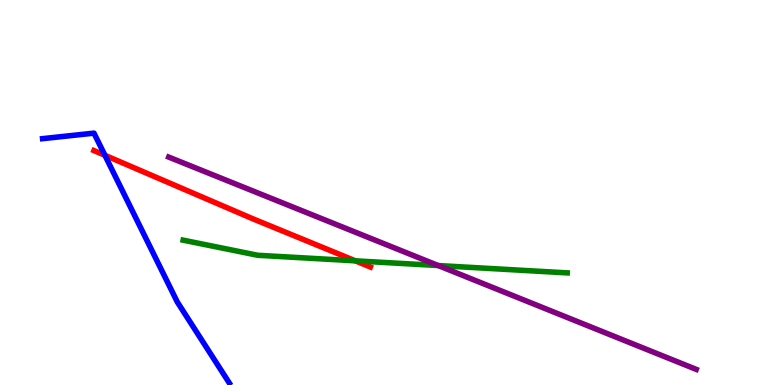[{'lines': ['blue', 'red'], 'intersections': [{'x': 1.35, 'y': 5.97}]}, {'lines': ['green', 'red'], 'intersections': [{'x': 4.59, 'y': 3.23}]}, {'lines': ['purple', 'red'], 'intersections': []}, {'lines': ['blue', 'green'], 'intersections': []}, {'lines': ['blue', 'purple'], 'intersections': []}, {'lines': ['green', 'purple'], 'intersections': [{'x': 5.65, 'y': 3.1}]}]